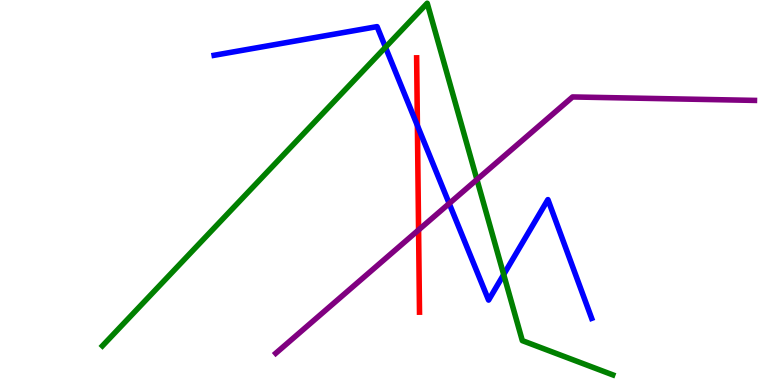[{'lines': ['blue', 'red'], 'intersections': [{'x': 5.39, 'y': 6.74}]}, {'lines': ['green', 'red'], 'intersections': []}, {'lines': ['purple', 'red'], 'intersections': [{'x': 5.4, 'y': 4.03}]}, {'lines': ['blue', 'green'], 'intersections': [{'x': 4.97, 'y': 8.77}, {'x': 6.5, 'y': 2.87}]}, {'lines': ['blue', 'purple'], 'intersections': [{'x': 5.8, 'y': 4.71}]}, {'lines': ['green', 'purple'], 'intersections': [{'x': 6.15, 'y': 5.34}]}]